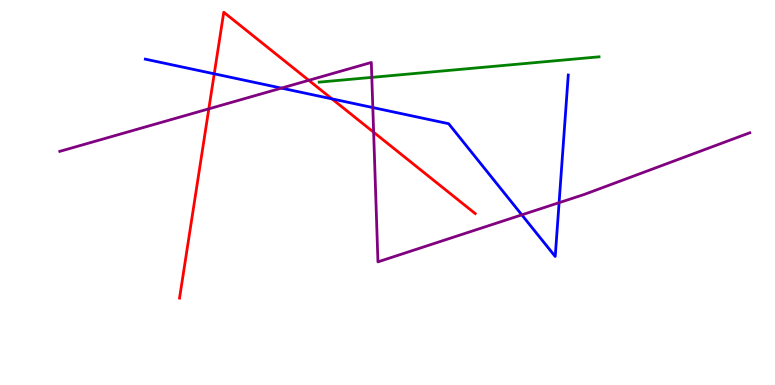[{'lines': ['blue', 'red'], 'intersections': [{'x': 2.76, 'y': 8.08}, {'x': 4.28, 'y': 7.43}]}, {'lines': ['green', 'red'], 'intersections': []}, {'lines': ['purple', 'red'], 'intersections': [{'x': 2.69, 'y': 7.17}, {'x': 3.98, 'y': 7.91}, {'x': 4.82, 'y': 6.57}]}, {'lines': ['blue', 'green'], 'intersections': []}, {'lines': ['blue', 'purple'], 'intersections': [{'x': 3.63, 'y': 7.71}, {'x': 4.81, 'y': 7.21}, {'x': 6.73, 'y': 4.42}, {'x': 7.21, 'y': 4.74}]}, {'lines': ['green', 'purple'], 'intersections': [{'x': 4.8, 'y': 7.99}]}]